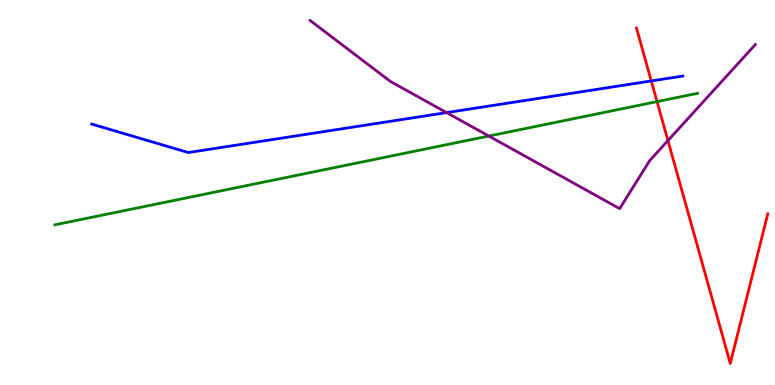[{'lines': ['blue', 'red'], 'intersections': [{'x': 8.4, 'y': 7.9}]}, {'lines': ['green', 'red'], 'intersections': [{'x': 8.48, 'y': 7.36}]}, {'lines': ['purple', 'red'], 'intersections': [{'x': 8.62, 'y': 6.35}]}, {'lines': ['blue', 'green'], 'intersections': []}, {'lines': ['blue', 'purple'], 'intersections': [{'x': 5.76, 'y': 7.08}]}, {'lines': ['green', 'purple'], 'intersections': [{'x': 6.31, 'y': 6.47}]}]